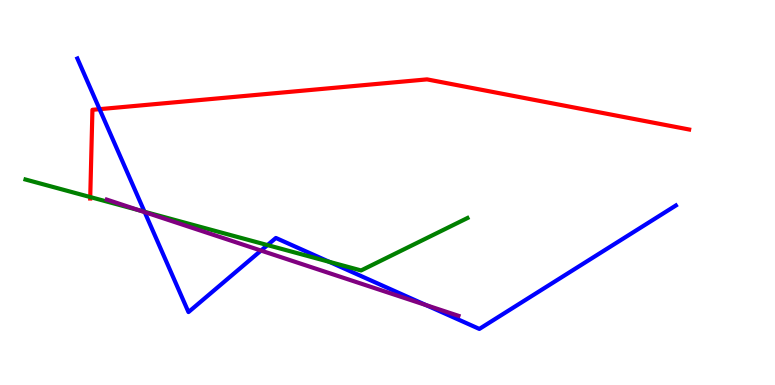[{'lines': ['blue', 'red'], 'intersections': [{'x': 1.28, 'y': 7.16}]}, {'lines': ['green', 'red'], 'intersections': [{'x': 1.16, 'y': 4.88}]}, {'lines': ['purple', 'red'], 'intersections': []}, {'lines': ['blue', 'green'], 'intersections': [{'x': 1.86, 'y': 4.5}, {'x': 3.45, 'y': 3.63}, {'x': 4.25, 'y': 3.2}]}, {'lines': ['blue', 'purple'], 'intersections': [{'x': 1.87, 'y': 4.49}, {'x': 3.37, 'y': 3.49}, {'x': 5.5, 'y': 2.08}]}, {'lines': ['green', 'purple'], 'intersections': [{'x': 1.8, 'y': 4.54}]}]